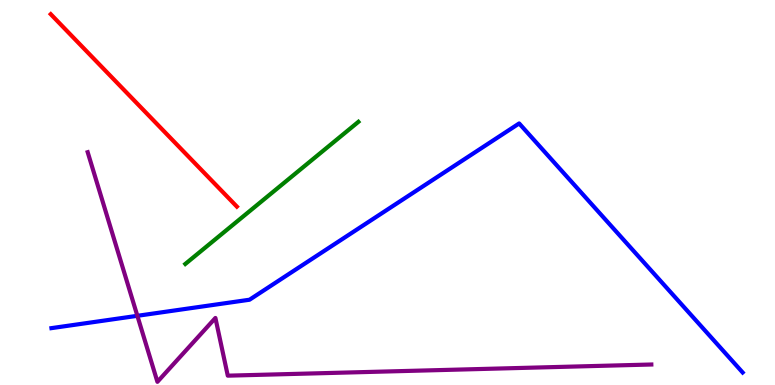[{'lines': ['blue', 'red'], 'intersections': []}, {'lines': ['green', 'red'], 'intersections': []}, {'lines': ['purple', 'red'], 'intersections': []}, {'lines': ['blue', 'green'], 'intersections': []}, {'lines': ['blue', 'purple'], 'intersections': [{'x': 1.77, 'y': 1.8}]}, {'lines': ['green', 'purple'], 'intersections': []}]